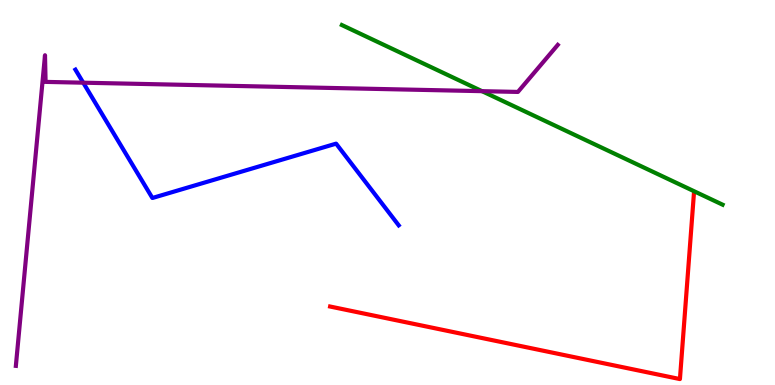[{'lines': ['blue', 'red'], 'intersections': []}, {'lines': ['green', 'red'], 'intersections': []}, {'lines': ['purple', 'red'], 'intersections': []}, {'lines': ['blue', 'green'], 'intersections': []}, {'lines': ['blue', 'purple'], 'intersections': [{'x': 1.07, 'y': 7.85}]}, {'lines': ['green', 'purple'], 'intersections': [{'x': 6.22, 'y': 7.63}]}]